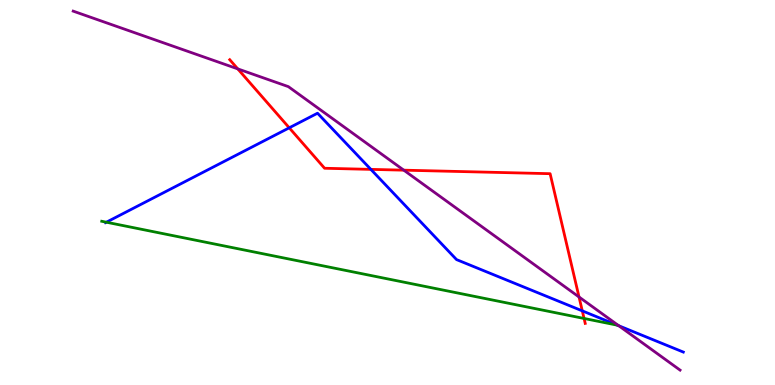[{'lines': ['blue', 'red'], 'intersections': [{'x': 3.73, 'y': 6.68}, {'x': 4.79, 'y': 5.6}, {'x': 7.51, 'y': 1.93}]}, {'lines': ['green', 'red'], 'intersections': [{'x': 7.54, 'y': 1.73}]}, {'lines': ['purple', 'red'], 'intersections': [{'x': 3.07, 'y': 8.21}, {'x': 5.21, 'y': 5.58}, {'x': 7.47, 'y': 2.29}]}, {'lines': ['blue', 'green'], 'intersections': [{'x': 1.37, 'y': 4.23}, {'x': 7.97, 'y': 1.55}]}, {'lines': ['blue', 'purple'], 'intersections': [{'x': 7.98, 'y': 1.54}]}, {'lines': ['green', 'purple'], 'intersections': []}]